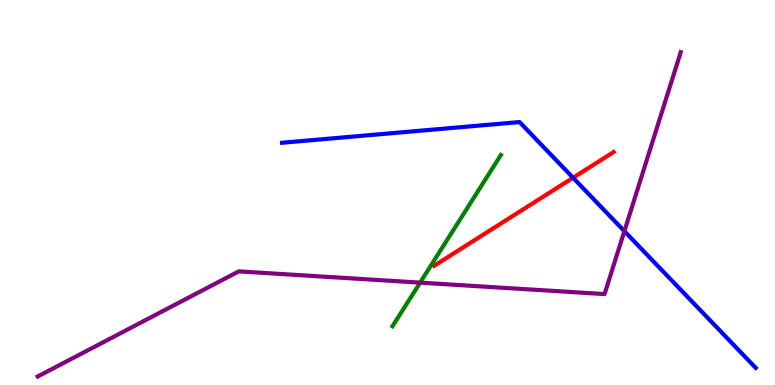[{'lines': ['blue', 'red'], 'intersections': [{'x': 7.39, 'y': 5.38}]}, {'lines': ['green', 'red'], 'intersections': []}, {'lines': ['purple', 'red'], 'intersections': []}, {'lines': ['blue', 'green'], 'intersections': []}, {'lines': ['blue', 'purple'], 'intersections': [{'x': 8.06, 'y': 4.0}]}, {'lines': ['green', 'purple'], 'intersections': [{'x': 5.42, 'y': 2.66}]}]